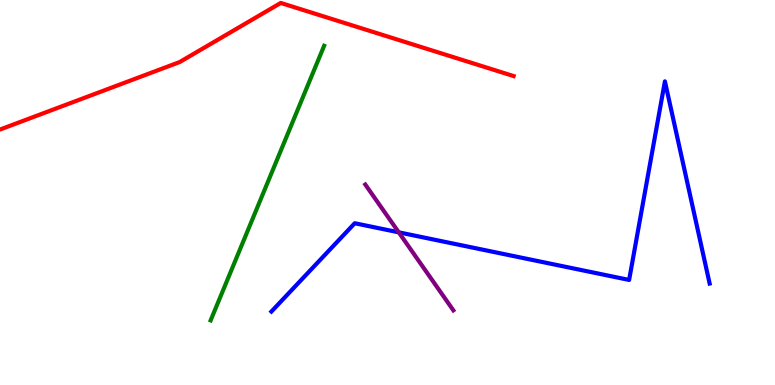[{'lines': ['blue', 'red'], 'intersections': []}, {'lines': ['green', 'red'], 'intersections': []}, {'lines': ['purple', 'red'], 'intersections': []}, {'lines': ['blue', 'green'], 'intersections': []}, {'lines': ['blue', 'purple'], 'intersections': [{'x': 5.15, 'y': 3.97}]}, {'lines': ['green', 'purple'], 'intersections': []}]